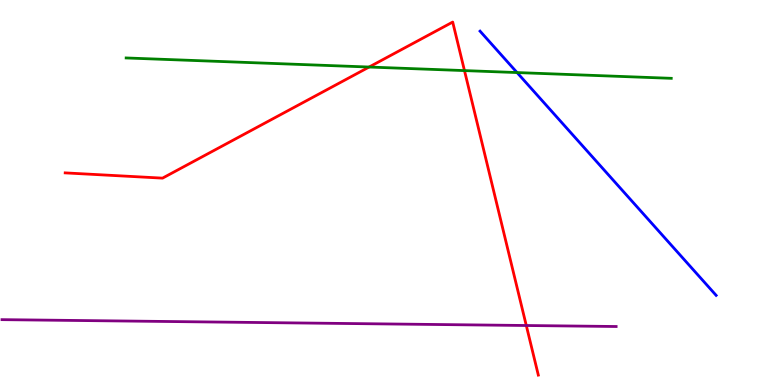[{'lines': ['blue', 'red'], 'intersections': []}, {'lines': ['green', 'red'], 'intersections': [{'x': 4.76, 'y': 8.26}, {'x': 5.99, 'y': 8.17}]}, {'lines': ['purple', 'red'], 'intersections': [{'x': 6.79, 'y': 1.55}]}, {'lines': ['blue', 'green'], 'intersections': [{'x': 6.67, 'y': 8.12}]}, {'lines': ['blue', 'purple'], 'intersections': []}, {'lines': ['green', 'purple'], 'intersections': []}]